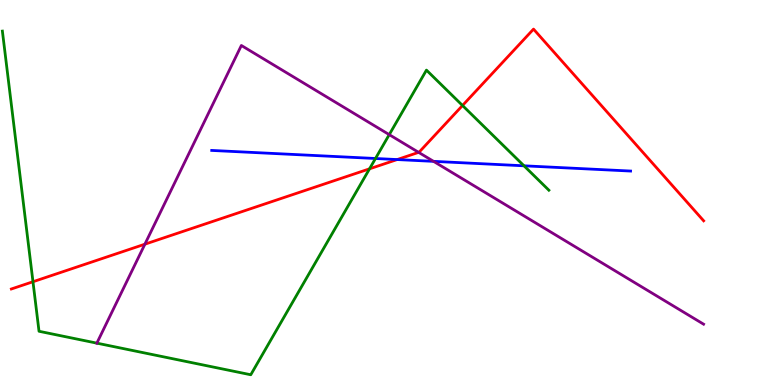[{'lines': ['blue', 'red'], 'intersections': [{'x': 5.12, 'y': 5.86}]}, {'lines': ['green', 'red'], 'intersections': [{'x': 0.425, 'y': 2.68}, {'x': 4.77, 'y': 5.61}, {'x': 5.97, 'y': 7.26}]}, {'lines': ['purple', 'red'], 'intersections': [{'x': 1.87, 'y': 3.66}, {'x': 5.4, 'y': 6.04}]}, {'lines': ['blue', 'green'], 'intersections': [{'x': 4.85, 'y': 5.88}, {'x': 6.76, 'y': 5.69}]}, {'lines': ['blue', 'purple'], 'intersections': [{'x': 5.59, 'y': 5.81}]}, {'lines': ['green', 'purple'], 'intersections': [{'x': 1.25, 'y': 1.09}, {'x': 5.02, 'y': 6.5}]}]